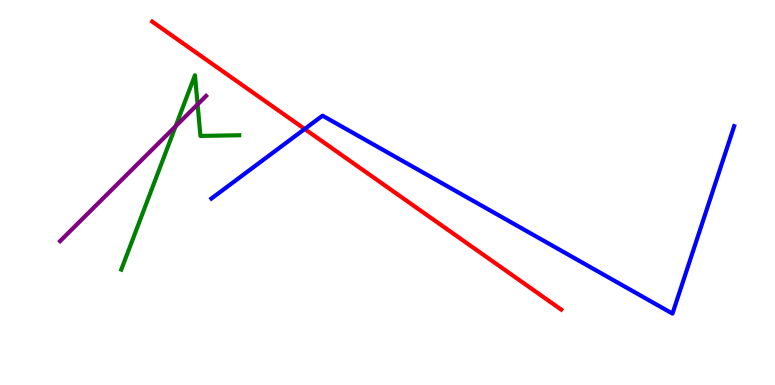[{'lines': ['blue', 'red'], 'intersections': [{'x': 3.93, 'y': 6.65}]}, {'lines': ['green', 'red'], 'intersections': []}, {'lines': ['purple', 'red'], 'intersections': []}, {'lines': ['blue', 'green'], 'intersections': []}, {'lines': ['blue', 'purple'], 'intersections': []}, {'lines': ['green', 'purple'], 'intersections': [{'x': 2.27, 'y': 6.72}, {'x': 2.55, 'y': 7.29}]}]